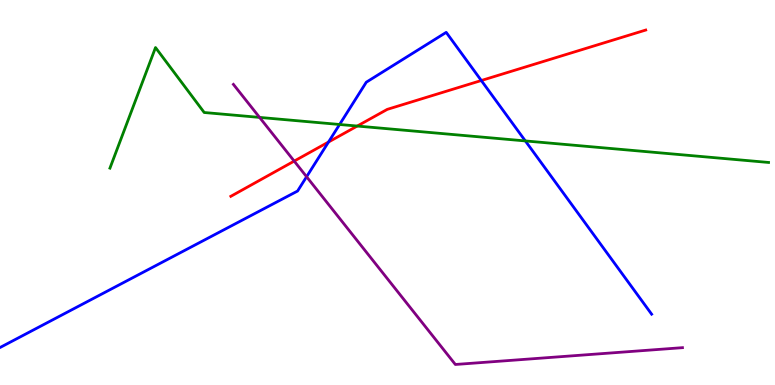[{'lines': ['blue', 'red'], 'intersections': [{'x': 4.24, 'y': 6.31}, {'x': 6.21, 'y': 7.91}]}, {'lines': ['green', 'red'], 'intersections': [{'x': 4.61, 'y': 6.73}]}, {'lines': ['purple', 'red'], 'intersections': [{'x': 3.8, 'y': 5.82}]}, {'lines': ['blue', 'green'], 'intersections': [{'x': 4.38, 'y': 6.77}, {'x': 6.78, 'y': 6.34}]}, {'lines': ['blue', 'purple'], 'intersections': [{'x': 3.96, 'y': 5.41}]}, {'lines': ['green', 'purple'], 'intersections': [{'x': 3.35, 'y': 6.95}]}]